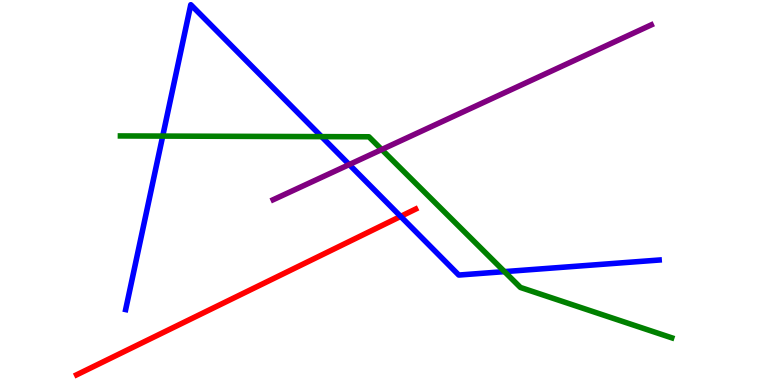[{'lines': ['blue', 'red'], 'intersections': [{'x': 5.17, 'y': 4.38}]}, {'lines': ['green', 'red'], 'intersections': []}, {'lines': ['purple', 'red'], 'intersections': []}, {'lines': ['blue', 'green'], 'intersections': [{'x': 2.1, 'y': 6.47}, {'x': 4.15, 'y': 6.45}, {'x': 6.51, 'y': 2.94}]}, {'lines': ['blue', 'purple'], 'intersections': [{'x': 4.51, 'y': 5.73}]}, {'lines': ['green', 'purple'], 'intersections': [{'x': 4.93, 'y': 6.12}]}]